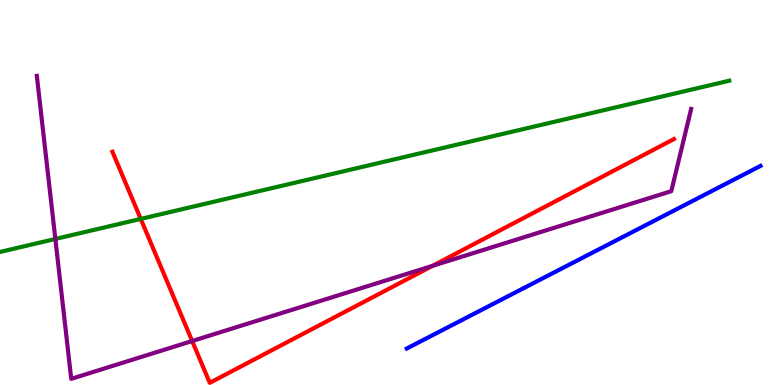[{'lines': ['blue', 'red'], 'intersections': []}, {'lines': ['green', 'red'], 'intersections': [{'x': 1.82, 'y': 4.31}]}, {'lines': ['purple', 'red'], 'intersections': [{'x': 2.48, 'y': 1.14}, {'x': 5.58, 'y': 3.09}]}, {'lines': ['blue', 'green'], 'intersections': []}, {'lines': ['blue', 'purple'], 'intersections': []}, {'lines': ['green', 'purple'], 'intersections': [{'x': 0.714, 'y': 3.79}]}]